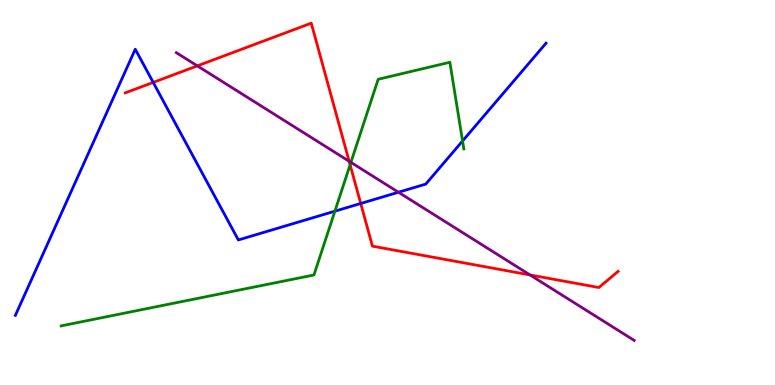[{'lines': ['blue', 'red'], 'intersections': [{'x': 1.98, 'y': 7.86}, {'x': 4.65, 'y': 4.71}]}, {'lines': ['green', 'red'], 'intersections': [{'x': 4.52, 'y': 5.72}]}, {'lines': ['purple', 'red'], 'intersections': [{'x': 2.55, 'y': 8.29}, {'x': 4.51, 'y': 5.81}, {'x': 6.84, 'y': 2.86}]}, {'lines': ['blue', 'green'], 'intersections': [{'x': 4.32, 'y': 4.51}, {'x': 5.97, 'y': 6.34}]}, {'lines': ['blue', 'purple'], 'intersections': [{'x': 5.14, 'y': 5.01}]}, {'lines': ['green', 'purple'], 'intersections': [{'x': 4.53, 'y': 5.78}]}]